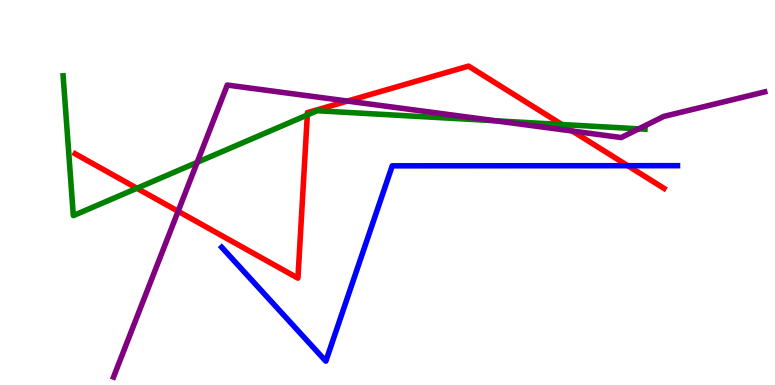[{'lines': ['blue', 'red'], 'intersections': [{'x': 8.1, 'y': 5.7}]}, {'lines': ['green', 'red'], 'intersections': [{'x': 1.77, 'y': 5.11}, {'x': 3.97, 'y': 7.01}, {'x': 7.25, 'y': 6.77}]}, {'lines': ['purple', 'red'], 'intersections': [{'x': 2.3, 'y': 4.51}, {'x': 4.48, 'y': 7.37}, {'x': 7.38, 'y': 6.6}]}, {'lines': ['blue', 'green'], 'intersections': []}, {'lines': ['blue', 'purple'], 'intersections': []}, {'lines': ['green', 'purple'], 'intersections': [{'x': 2.54, 'y': 5.78}, {'x': 6.39, 'y': 6.86}, {'x': 8.24, 'y': 6.65}]}]